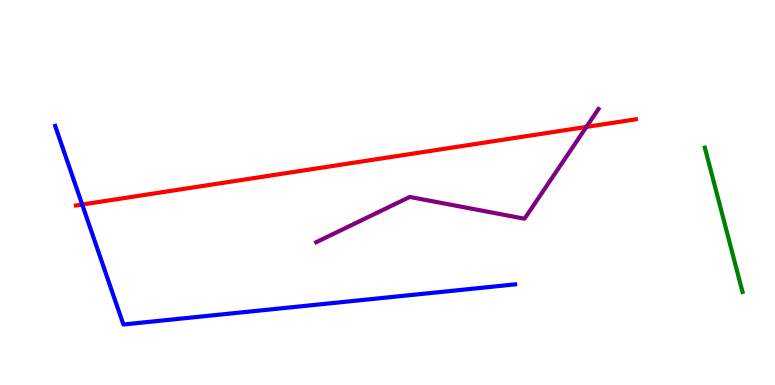[{'lines': ['blue', 'red'], 'intersections': [{'x': 1.06, 'y': 4.69}]}, {'lines': ['green', 'red'], 'intersections': []}, {'lines': ['purple', 'red'], 'intersections': [{'x': 7.57, 'y': 6.7}]}, {'lines': ['blue', 'green'], 'intersections': []}, {'lines': ['blue', 'purple'], 'intersections': []}, {'lines': ['green', 'purple'], 'intersections': []}]